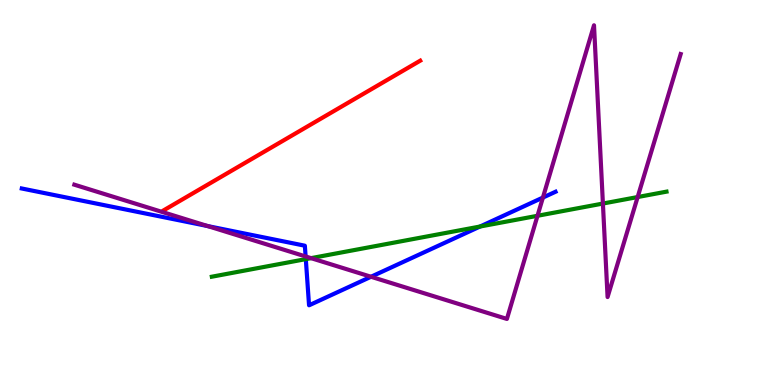[{'lines': ['blue', 'red'], 'intersections': []}, {'lines': ['green', 'red'], 'intersections': []}, {'lines': ['purple', 'red'], 'intersections': []}, {'lines': ['blue', 'green'], 'intersections': [{'x': 3.95, 'y': 3.27}, {'x': 6.19, 'y': 4.12}]}, {'lines': ['blue', 'purple'], 'intersections': [{'x': 2.68, 'y': 4.13}, {'x': 3.94, 'y': 3.34}, {'x': 4.79, 'y': 2.81}, {'x': 7.01, 'y': 4.87}]}, {'lines': ['green', 'purple'], 'intersections': [{'x': 4.01, 'y': 3.29}, {'x': 6.94, 'y': 4.4}, {'x': 7.78, 'y': 4.71}, {'x': 8.23, 'y': 4.88}]}]